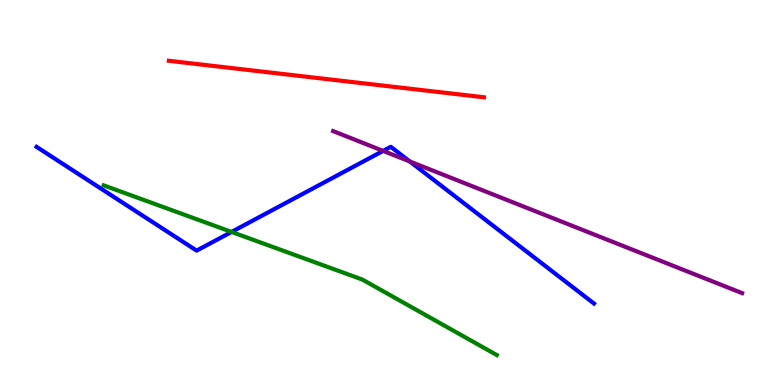[{'lines': ['blue', 'red'], 'intersections': []}, {'lines': ['green', 'red'], 'intersections': []}, {'lines': ['purple', 'red'], 'intersections': []}, {'lines': ['blue', 'green'], 'intersections': [{'x': 2.99, 'y': 3.98}]}, {'lines': ['blue', 'purple'], 'intersections': [{'x': 4.94, 'y': 6.08}, {'x': 5.29, 'y': 5.81}]}, {'lines': ['green', 'purple'], 'intersections': []}]